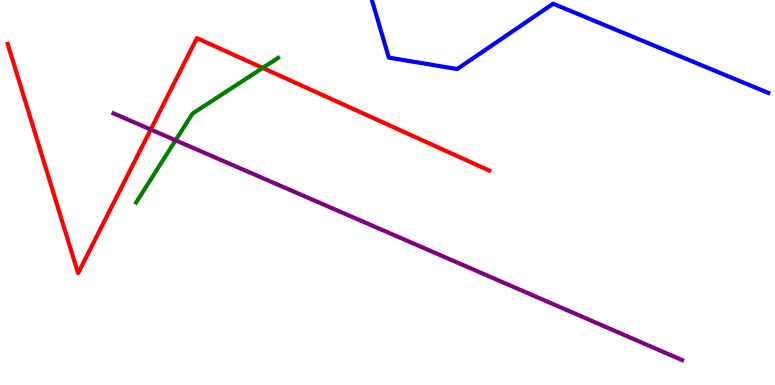[{'lines': ['blue', 'red'], 'intersections': []}, {'lines': ['green', 'red'], 'intersections': [{'x': 3.39, 'y': 8.24}]}, {'lines': ['purple', 'red'], 'intersections': [{'x': 1.95, 'y': 6.64}]}, {'lines': ['blue', 'green'], 'intersections': []}, {'lines': ['blue', 'purple'], 'intersections': []}, {'lines': ['green', 'purple'], 'intersections': [{'x': 2.27, 'y': 6.36}]}]